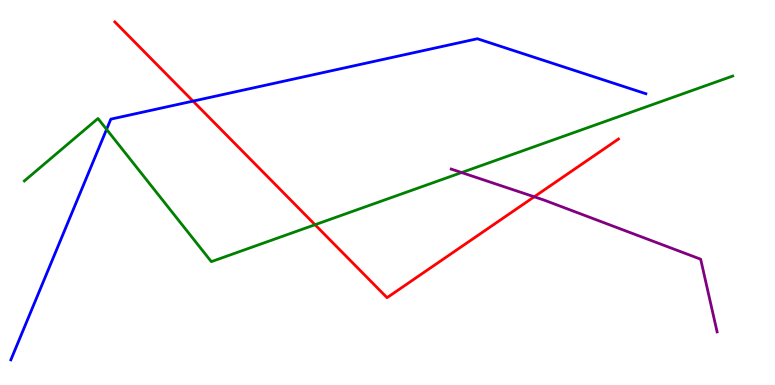[{'lines': ['blue', 'red'], 'intersections': [{'x': 2.49, 'y': 7.37}]}, {'lines': ['green', 'red'], 'intersections': [{'x': 4.06, 'y': 4.16}]}, {'lines': ['purple', 'red'], 'intersections': [{'x': 6.89, 'y': 4.89}]}, {'lines': ['blue', 'green'], 'intersections': [{'x': 1.38, 'y': 6.64}]}, {'lines': ['blue', 'purple'], 'intersections': []}, {'lines': ['green', 'purple'], 'intersections': [{'x': 5.96, 'y': 5.52}]}]